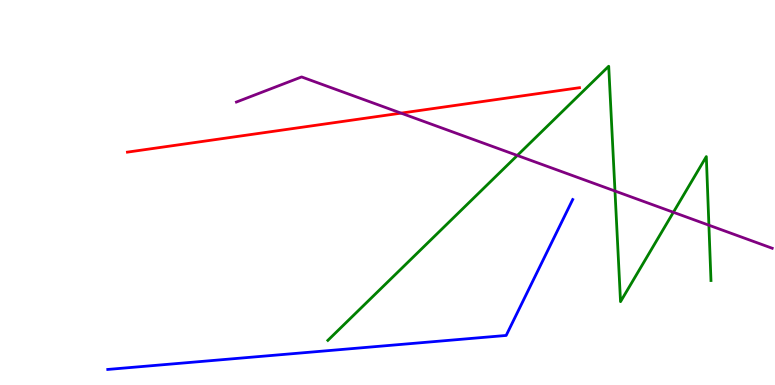[{'lines': ['blue', 'red'], 'intersections': []}, {'lines': ['green', 'red'], 'intersections': []}, {'lines': ['purple', 'red'], 'intersections': [{'x': 5.17, 'y': 7.06}]}, {'lines': ['blue', 'green'], 'intersections': []}, {'lines': ['blue', 'purple'], 'intersections': []}, {'lines': ['green', 'purple'], 'intersections': [{'x': 6.67, 'y': 5.96}, {'x': 7.94, 'y': 5.04}, {'x': 8.69, 'y': 4.49}, {'x': 9.15, 'y': 4.15}]}]